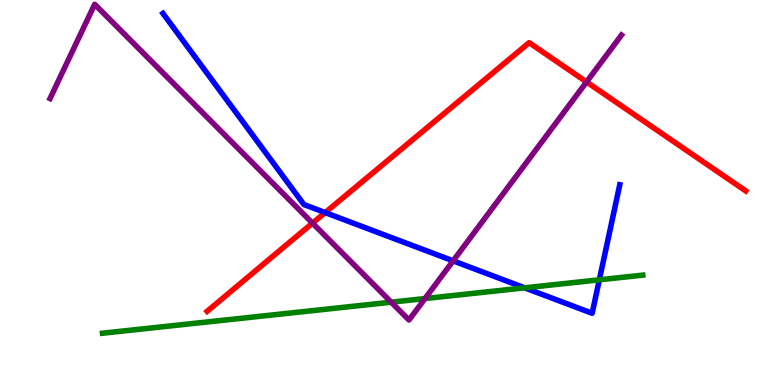[{'lines': ['blue', 'red'], 'intersections': [{'x': 4.2, 'y': 4.48}]}, {'lines': ['green', 'red'], 'intersections': []}, {'lines': ['purple', 'red'], 'intersections': [{'x': 4.03, 'y': 4.2}, {'x': 7.57, 'y': 7.87}]}, {'lines': ['blue', 'green'], 'intersections': [{'x': 6.77, 'y': 2.52}, {'x': 7.73, 'y': 2.73}]}, {'lines': ['blue', 'purple'], 'intersections': [{'x': 5.85, 'y': 3.23}]}, {'lines': ['green', 'purple'], 'intersections': [{'x': 5.05, 'y': 2.15}, {'x': 5.48, 'y': 2.25}]}]